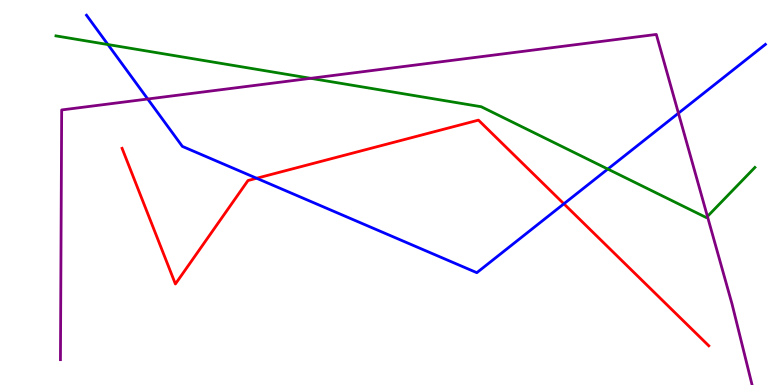[{'lines': ['blue', 'red'], 'intersections': [{'x': 3.31, 'y': 5.37}, {'x': 7.28, 'y': 4.71}]}, {'lines': ['green', 'red'], 'intersections': []}, {'lines': ['purple', 'red'], 'intersections': []}, {'lines': ['blue', 'green'], 'intersections': [{'x': 1.39, 'y': 8.84}, {'x': 7.84, 'y': 5.61}]}, {'lines': ['blue', 'purple'], 'intersections': [{'x': 1.91, 'y': 7.43}, {'x': 8.75, 'y': 7.06}]}, {'lines': ['green', 'purple'], 'intersections': [{'x': 4.01, 'y': 7.97}, {'x': 9.13, 'y': 4.38}]}]